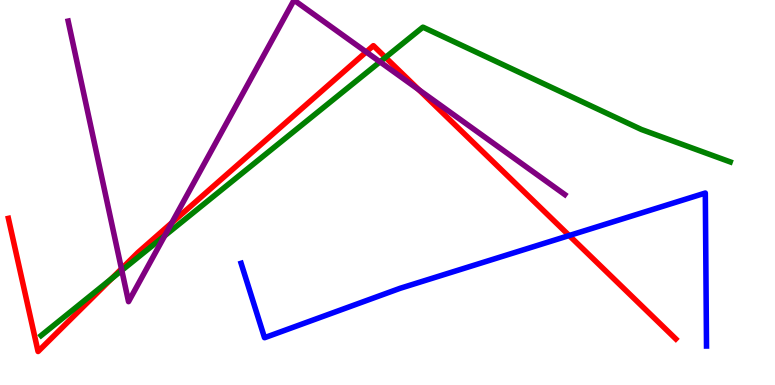[{'lines': ['blue', 'red'], 'intersections': [{'x': 7.34, 'y': 3.88}]}, {'lines': ['green', 'red'], 'intersections': [{'x': 1.44, 'y': 2.76}, {'x': 4.97, 'y': 8.51}]}, {'lines': ['purple', 'red'], 'intersections': [{'x': 1.57, 'y': 3.02}, {'x': 2.22, 'y': 4.21}, {'x': 4.73, 'y': 8.65}, {'x': 5.4, 'y': 7.67}]}, {'lines': ['blue', 'green'], 'intersections': []}, {'lines': ['blue', 'purple'], 'intersections': []}, {'lines': ['green', 'purple'], 'intersections': [{'x': 1.57, 'y': 2.98}, {'x': 2.13, 'y': 3.88}, {'x': 4.9, 'y': 8.39}]}]